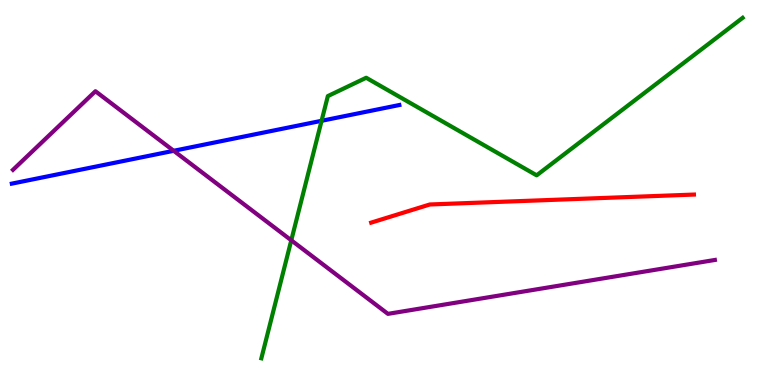[{'lines': ['blue', 'red'], 'intersections': []}, {'lines': ['green', 'red'], 'intersections': []}, {'lines': ['purple', 'red'], 'intersections': []}, {'lines': ['blue', 'green'], 'intersections': [{'x': 4.15, 'y': 6.86}]}, {'lines': ['blue', 'purple'], 'intersections': [{'x': 2.24, 'y': 6.08}]}, {'lines': ['green', 'purple'], 'intersections': [{'x': 3.76, 'y': 3.76}]}]